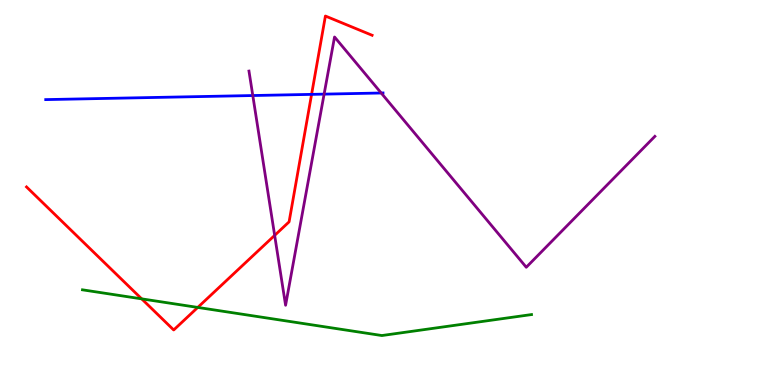[{'lines': ['blue', 'red'], 'intersections': [{'x': 4.02, 'y': 7.55}]}, {'lines': ['green', 'red'], 'intersections': [{'x': 1.83, 'y': 2.24}, {'x': 2.55, 'y': 2.01}]}, {'lines': ['purple', 'red'], 'intersections': [{'x': 3.54, 'y': 3.89}]}, {'lines': ['blue', 'green'], 'intersections': []}, {'lines': ['blue', 'purple'], 'intersections': [{'x': 3.26, 'y': 7.52}, {'x': 4.18, 'y': 7.56}, {'x': 4.92, 'y': 7.58}]}, {'lines': ['green', 'purple'], 'intersections': []}]